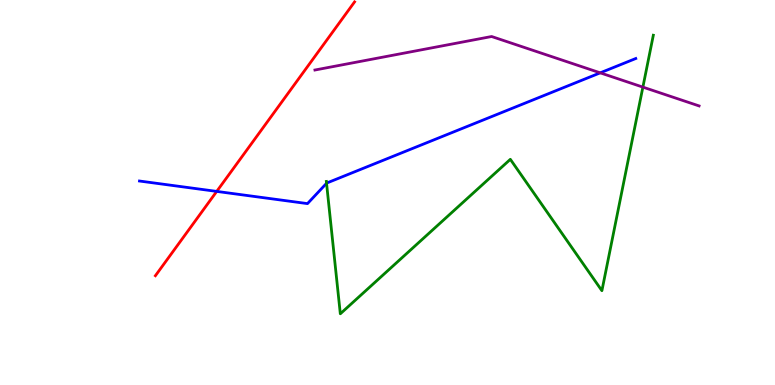[{'lines': ['blue', 'red'], 'intersections': [{'x': 2.8, 'y': 5.03}]}, {'lines': ['green', 'red'], 'intersections': []}, {'lines': ['purple', 'red'], 'intersections': []}, {'lines': ['blue', 'green'], 'intersections': [{'x': 4.21, 'y': 5.24}]}, {'lines': ['blue', 'purple'], 'intersections': [{'x': 7.74, 'y': 8.11}]}, {'lines': ['green', 'purple'], 'intersections': [{'x': 8.3, 'y': 7.74}]}]